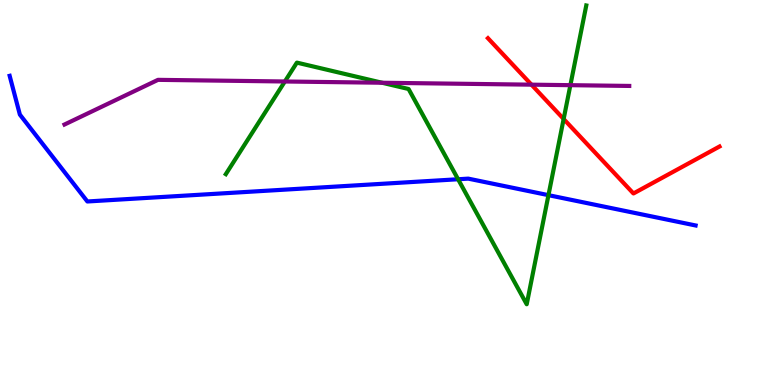[{'lines': ['blue', 'red'], 'intersections': []}, {'lines': ['green', 'red'], 'intersections': [{'x': 7.27, 'y': 6.91}]}, {'lines': ['purple', 'red'], 'intersections': [{'x': 6.86, 'y': 7.8}]}, {'lines': ['blue', 'green'], 'intersections': [{'x': 5.91, 'y': 5.34}, {'x': 7.08, 'y': 4.93}]}, {'lines': ['blue', 'purple'], 'intersections': []}, {'lines': ['green', 'purple'], 'intersections': [{'x': 3.68, 'y': 7.88}, {'x': 4.93, 'y': 7.85}, {'x': 7.36, 'y': 7.79}]}]